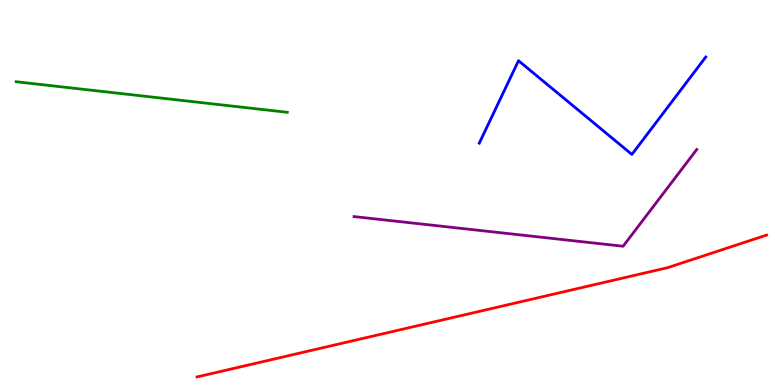[{'lines': ['blue', 'red'], 'intersections': []}, {'lines': ['green', 'red'], 'intersections': []}, {'lines': ['purple', 'red'], 'intersections': []}, {'lines': ['blue', 'green'], 'intersections': []}, {'lines': ['blue', 'purple'], 'intersections': []}, {'lines': ['green', 'purple'], 'intersections': []}]